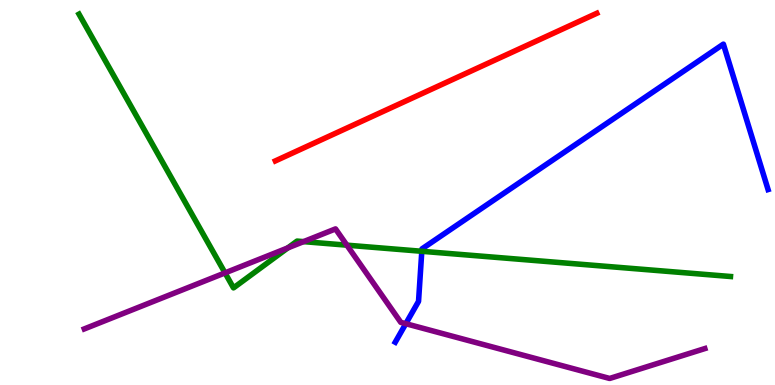[{'lines': ['blue', 'red'], 'intersections': []}, {'lines': ['green', 'red'], 'intersections': []}, {'lines': ['purple', 'red'], 'intersections': []}, {'lines': ['blue', 'green'], 'intersections': [{'x': 5.44, 'y': 3.47}]}, {'lines': ['blue', 'purple'], 'intersections': [{'x': 5.24, 'y': 1.59}]}, {'lines': ['green', 'purple'], 'intersections': [{'x': 2.9, 'y': 2.91}, {'x': 3.71, 'y': 3.56}, {'x': 3.92, 'y': 3.72}, {'x': 4.48, 'y': 3.63}]}]